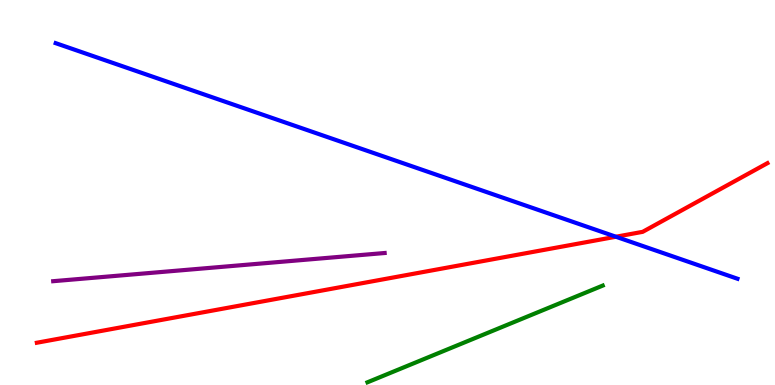[{'lines': ['blue', 'red'], 'intersections': [{'x': 7.95, 'y': 3.85}]}, {'lines': ['green', 'red'], 'intersections': []}, {'lines': ['purple', 'red'], 'intersections': []}, {'lines': ['blue', 'green'], 'intersections': []}, {'lines': ['blue', 'purple'], 'intersections': []}, {'lines': ['green', 'purple'], 'intersections': []}]